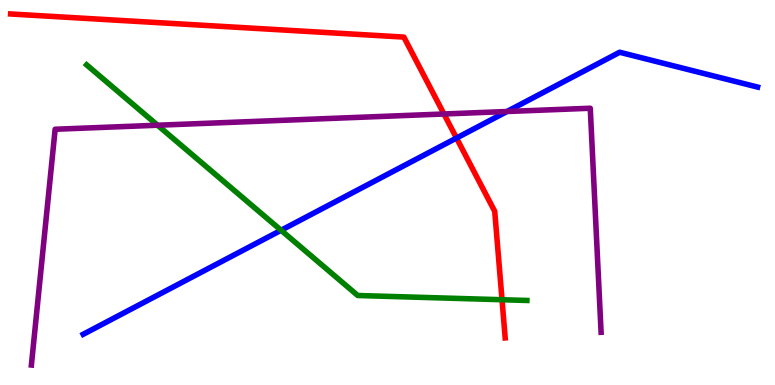[{'lines': ['blue', 'red'], 'intersections': [{'x': 5.89, 'y': 6.41}]}, {'lines': ['green', 'red'], 'intersections': [{'x': 6.48, 'y': 2.21}]}, {'lines': ['purple', 'red'], 'intersections': [{'x': 5.73, 'y': 7.04}]}, {'lines': ['blue', 'green'], 'intersections': [{'x': 3.63, 'y': 4.02}]}, {'lines': ['blue', 'purple'], 'intersections': [{'x': 6.54, 'y': 7.1}]}, {'lines': ['green', 'purple'], 'intersections': [{'x': 2.03, 'y': 6.75}]}]